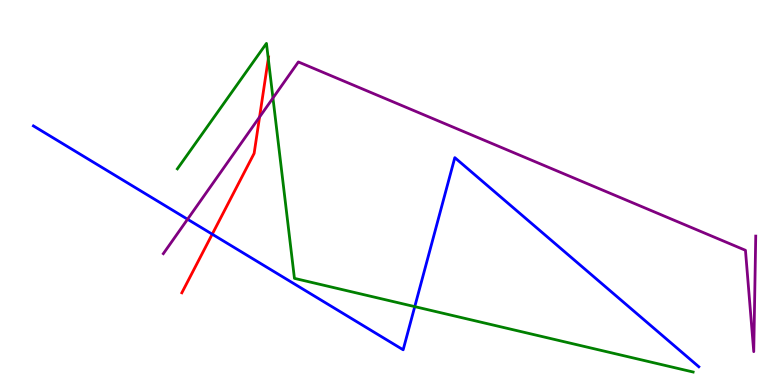[{'lines': ['blue', 'red'], 'intersections': [{'x': 2.74, 'y': 3.92}]}, {'lines': ['green', 'red'], 'intersections': [{'x': 3.46, 'y': 8.47}]}, {'lines': ['purple', 'red'], 'intersections': [{'x': 3.35, 'y': 6.96}]}, {'lines': ['blue', 'green'], 'intersections': [{'x': 5.35, 'y': 2.04}]}, {'lines': ['blue', 'purple'], 'intersections': [{'x': 2.42, 'y': 4.31}]}, {'lines': ['green', 'purple'], 'intersections': [{'x': 3.52, 'y': 7.45}]}]